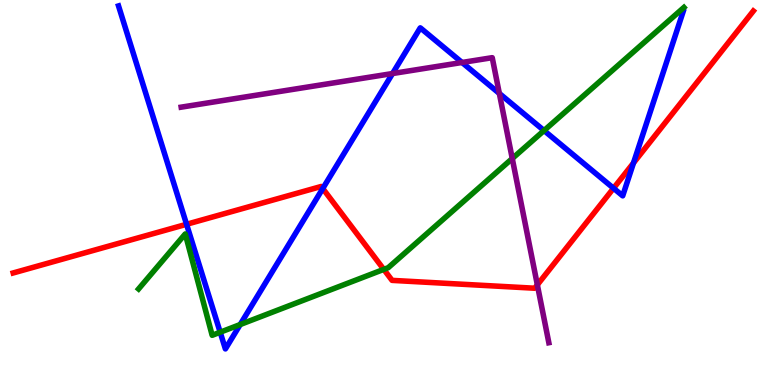[{'lines': ['blue', 'red'], 'intersections': [{'x': 2.41, 'y': 4.17}, {'x': 4.16, 'y': 5.1}, {'x': 7.92, 'y': 5.11}, {'x': 8.17, 'y': 5.77}]}, {'lines': ['green', 'red'], 'intersections': [{'x': 4.95, 'y': 3.0}]}, {'lines': ['purple', 'red'], 'intersections': [{'x': 6.93, 'y': 2.6}]}, {'lines': ['blue', 'green'], 'intersections': [{'x': 2.84, 'y': 1.37}, {'x': 3.1, 'y': 1.57}, {'x': 7.02, 'y': 6.61}]}, {'lines': ['blue', 'purple'], 'intersections': [{'x': 5.07, 'y': 8.09}, {'x': 5.96, 'y': 8.38}, {'x': 6.44, 'y': 7.57}]}, {'lines': ['green', 'purple'], 'intersections': [{'x': 6.61, 'y': 5.88}]}]